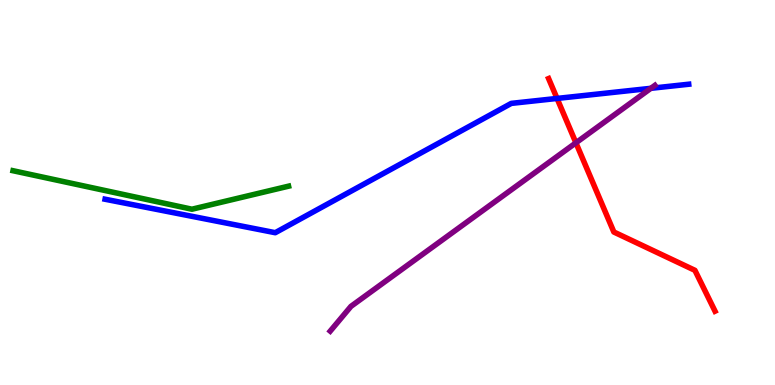[{'lines': ['blue', 'red'], 'intersections': [{'x': 7.19, 'y': 7.44}]}, {'lines': ['green', 'red'], 'intersections': []}, {'lines': ['purple', 'red'], 'intersections': [{'x': 7.43, 'y': 6.29}]}, {'lines': ['blue', 'green'], 'intersections': []}, {'lines': ['blue', 'purple'], 'intersections': [{'x': 8.4, 'y': 7.71}]}, {'lines': ['green', 'purple'], 'intersections': []}]